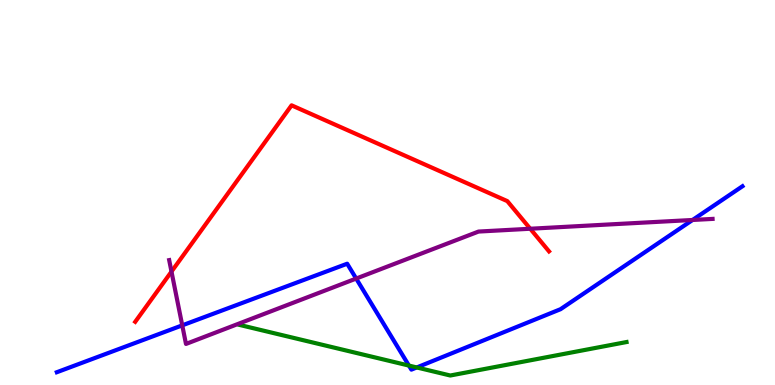[{'lines': ['blue', 'red'], 'intersections': []}, {'lines': ['green', 'red'], 'intersections': []}, {'lines': ['purple', 'red'], 'intersections': [{'x': 2.21, 'y': 2.95}, {'x': 6.84, 'y': 4.06}]}, {'lines': ['blue', 'green'], 'intersections': [{'x': 5.28, 'y': 0.505}, {'x': 5.38, 'y': 0.456}]}, {'lines': ['blue', 'purple'], 'intersections': [{'x': 2.35, 'y': 1.55}, {'x': 4.6, 'y': 2.76}, {'x': 8.94, 'y': 4.29}]}, {'lines': ['green', 'purple'], 'intersections': []}]